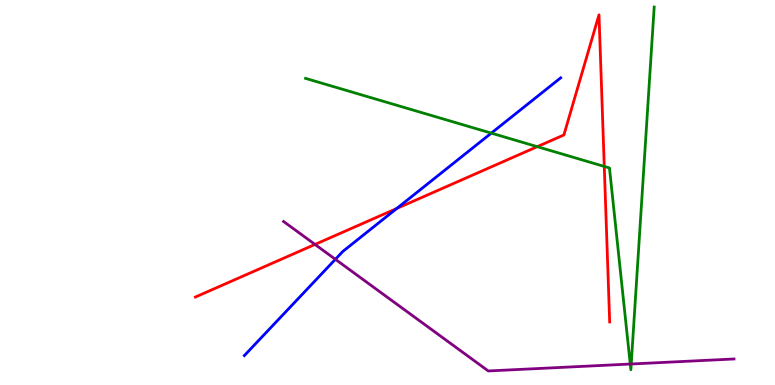[{'lines': ['blue', 'red'], 'intersections': [{'x': 5.12, 'y': 4.59}]}, {'lines': ['green', 'red'], 'intersections': [{'x': 6.93, 'y': 6.19}, {'x': 7.8, 'y': 5.68}]}, {'lines': ['purple', 'red'], 'intersections': [{'x': 4.06, 'y': 3.65}]}, {'lines': ['blue', 'green'], 'intersections': [{'x': 6.34, 'y': 6.54}]}, {'lines': ['blue', 'purple'], 'intersections': [{'x': 4.33, 'y': 3.26}]}, {'lines': ['green', 'purple'], 'intersections': [{'x': 8.13, 'y': 0.544}, {'x': 8.14, 'y': 0.546}]}]